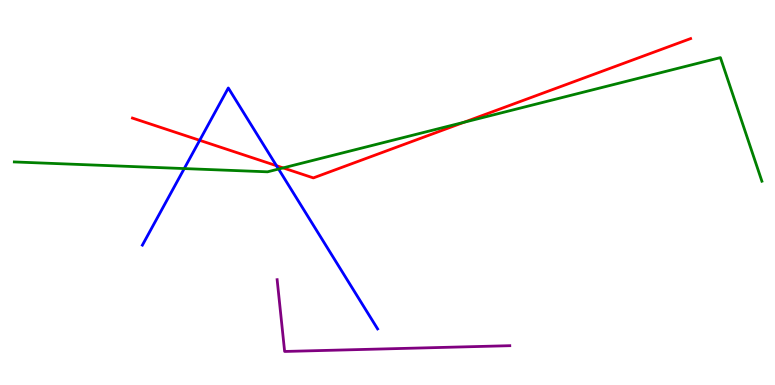[{'lines': ['blue', 'red'], 'intersections': [{'x': 2.58, 'y': 6.36}, {'x': 3.57, 'y': 5.7}]}, {'lines': ['green', 'red'], 'intersections': [{'x': 3.65, 'y': 5.64}, {'x': 5.99, 'y': 6.82}]}, {'lines': ['purple', 'red'], 'intersections': []}, {'lines': ['blue', 'green'], 'intersections': [{'x': 2.38, 'y': 5.62}, {'x': 3.59, 'y': 5.61}]}, {'lines': ['blue', 'purple'], 'intersections': []}, {'lines': ['green', 'purple'], 'intersections': []}]